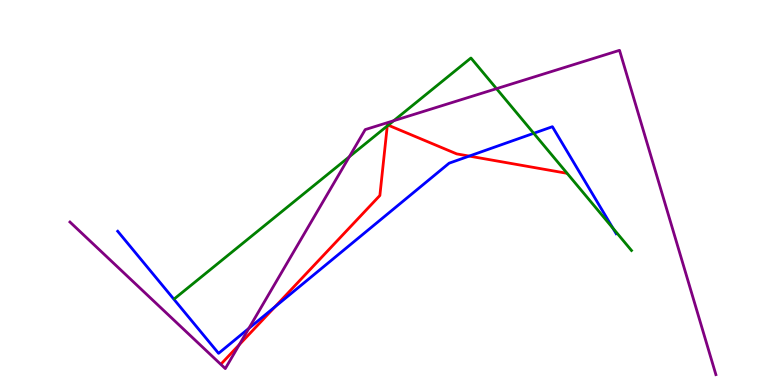[{'lines': ['blue', 'red'], 'intersections': [{'x': 3.55, 'y': 2.03}, {'x': 6.05, 'y': 5.95}]}, {'lines': ['green', 'red'], 'intersections': [{'x': 5.0, 'y': 6.73}, {'x': 5.01, 'y': 6.75}]}, {'lines': ['purple', 'red'], 'intersections': [{'x': 3.09, 'y': 1.05}]}, {'lines': ['blue', 'green'], 'intersections': [{'x': 6.89, 'y': 6.54}, {'x': 7.91, 'y': 4.07}]}, {'lines': ['blue', 'purple'], 'intersections': [{'x': 3.21, 'y': 1.47}]}, {'lines': ['green', 'purple'], 'intersections': [{'x': 4.51, 'y': 5.93}, {'x': 5.08, 'y': 6.86}, {'x': 6.41, 'y': 7.7}]}]